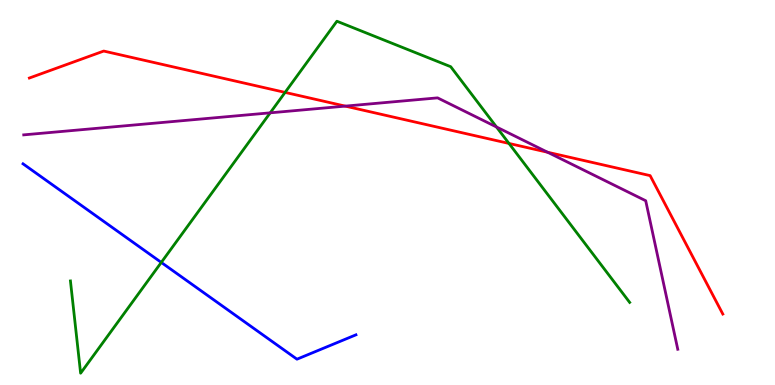[{'lines': ['blue', 'red'], 'intersections': []}, {'lines': ['green', 'red'], 'intersections': [{'x': 3.68, 'y': 7.6}, {'x': 6.57, 'y': 6.27}]}, {'lines': ['purple', 'red'], 'intersections': [{'x': 4.46, 'y': 7.24}, {'x': 7.07, 'y': 6.05}]}, {'lines': ['blue', 'green'], 'intersections': [{'x': 2.08, 'y': 3.18}]}, {'lines': ['blue', 'purple'], 'intersections': []}, {'lines': ['green', 'purple'], 'intersections': [{'x': 3.49, 'y': 7.07}, {'x': 6.41, 'y': 6.7}]}]